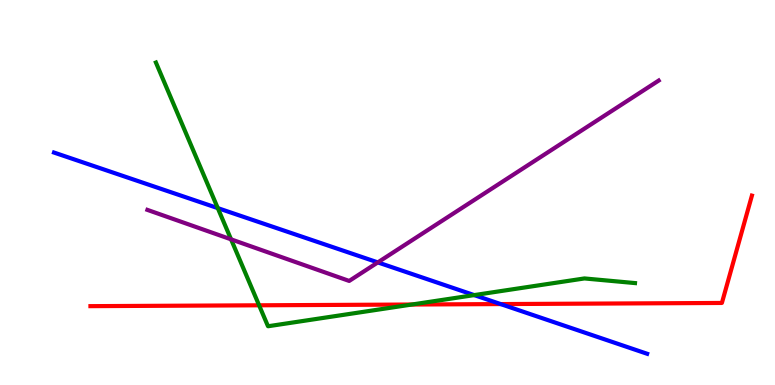[{'lines': ['blue', 'red'], 'intersections': [{'x': 6.46, 'y': 2.1}]}, {'lines': ['green', 'red'], 'intersections': [{'x': 3.34, 'y': 2.07}, {'x': 5.31, 'y': 2.09}]}, {'lines': ['purple', 'red'], 'intersections': []}, {'lines': ['blue', 'green'], 'intersections': [{'x': 2.81, 'y': 4.59}, {'x': 6.12, 'y': 2.34}]}, {'lines': ['blue', 'purple'], 'intersections': [{'x': 4.88, 'y': 3.18}]}, {'lines': ['green', 'purple'], 'intersections': [{'x': 2.98, 'y': 3.78}]}]